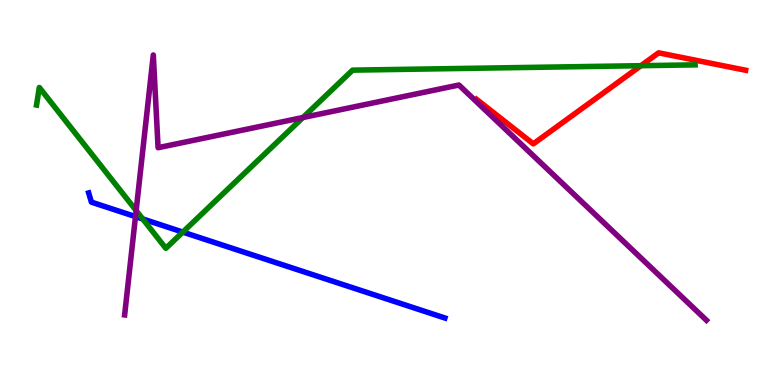[{'lines': ['blue', 'red'], 'intersections': []}, {'lines': ['green', 'red'], 'intersections': [{'x': 8.27, 'y': 8.29}]}, {'lines': ['purple', 'red'], 'intersections': []}, {'lines': ['blue', 'green'], 'intersections': [{'x': 1.84, 'y': 4.31}, {'x': 2.36, 'y': 3.97}]}, {'lines': ['blue', 'purple'], 'intersections': [{'x': 1.75, 'y': 4.37}]}, {'lines': ['green', 'purple'], 'intersections': [{'x': 1.76, 'y': 4.53}, {'x': 3.91, 'y': 6.95}]}]